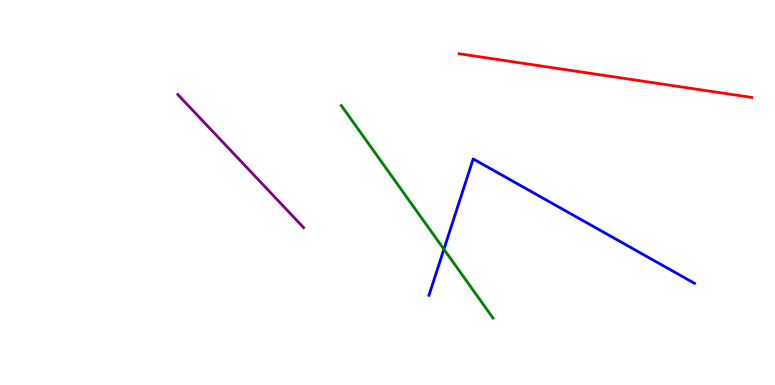[{'lines': ['blue', 'red'], 'intersections': []}, {'lines': ['green', 'red'], 'intersections': []}, {'lines': ['purple', 'red'], 'intersections': []}, {'lines': ['blue', 'green'], 'intersections': [{'x': 5.73, 'y': 3.53}]}, {'lines': ['blue', 'purple'], 'intersections': []}, {'lines': ['green', 'purple'], 'intersections': []}]